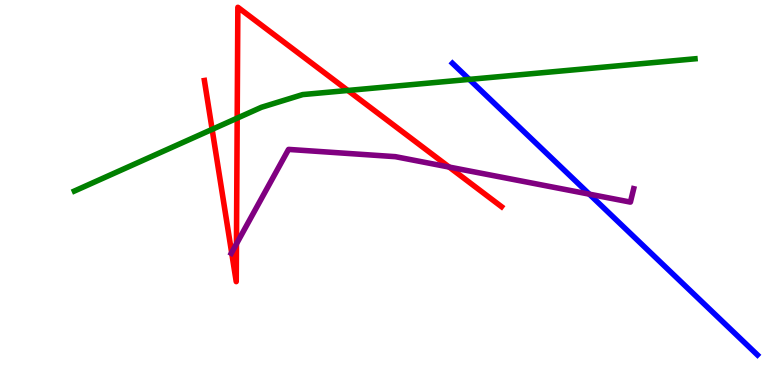[{'lines': ['blue', 'red'], 'intersections': []}, {'lines': ['green', 'red'], 'intersections': [{'x': 2.74, 'y': 6.64}, {'x': 3.06, 'y': 6.93}, {'x': 4.49, 'y': 7.65}]}, {'lines': ['purple', 'red'], 'intersections': [{'x': 2.99, 'y': 3.44}, {'x': 3.05, 'y': 3.67}, {'x': 5.8, 'y': 5.66}]}, {'lines': ['blue', 'green'], 'intersections': [{'x': 6.06, 'y': 7.94}]}, {'lines': ['blue', 'purple'], 'intersections': [{'x': 7.6, 'y': 4.96}]}, {'lines': ['green', 'purple'], 'intersections': []}]